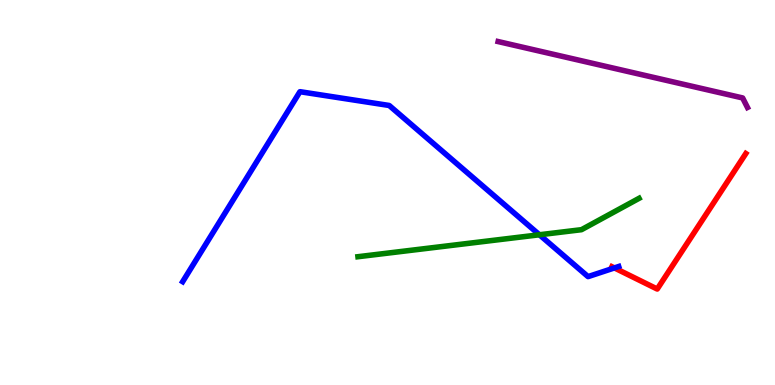[{'lines': ['blue', 'red'], 'intersections': [{'x': 7.93, 'y': 3.04}]}, {'lines': ['green', 'red'], 'intersections': []}, {'lines': ['purple', 'red'], 'intersections': []}, {'lines': ['blue', 'green'], 'intersections': [{'x': 6.96, 'y': 3.9}]}, {'lines': ['blue', 'purple'], 'intersections': []}, {'lines': ['green', 'purple'], 'intersections': []}]